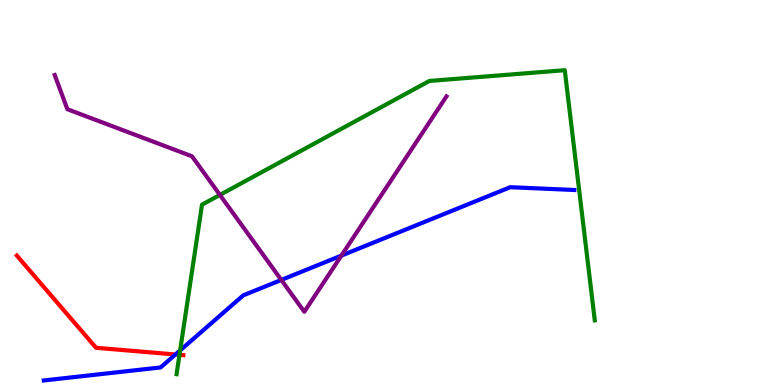[{'lines': ['blue', 'red'], 'intersections': [{'x': 2.26, 'y': 0.792}]}, {'lines': ['green', 'red'], 'intersections': [{'x': 2.32, 'y': 0.783}]}, {'lines': ['purple', 'red'], 'intersections': []}, {'lines': ['blue', 'green'], 'intersections': [{'x': 2.32, 'y': 0.9}]}, {'lines': ['blue', 'purple'], 'intersections': [{'x': 3.63, 'y': 2.73}, {'x': 4.41, 'y': 3.36}]}, {'lines': ['green', 'purple'], 'intersections': [{'x': 2.84, 'y': 4.94}]}]